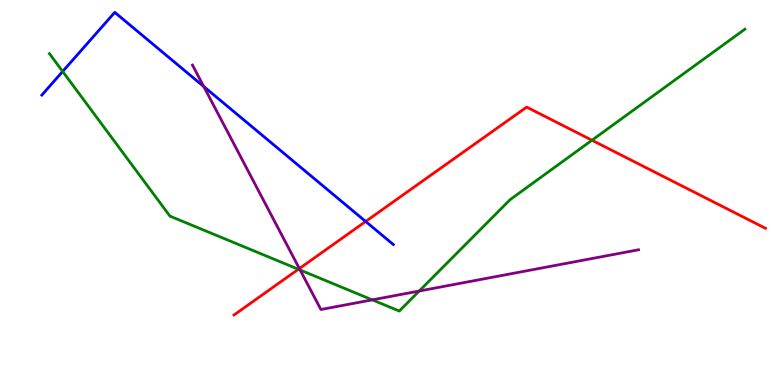[{'lines': ['blue', 'red'], 'intersections': [{'x': 4.72, 'y': 4.25}]}, {'lines': ['green', 'red'], 'intersections': [{'x': 3.85, 'y': 3.01}, {'x': 7.64, 'y': 6.36}]}, {'lines': ['purple', 'red'], 'intersections': [{'x': 3.86, 'y': 3.02}]}, {'lines': ['blue', 'green'], 'intersections': [{'x': 0.809, 'y': 8.14}]}, {'lines': ['blue', 'purple'], 'intersections': [{'x': 2.63, 'y': 7.75}]}, {'lines': ['green', 'purple'], 'intersections': [{'x': 3.87, 'y': 2.99}, {'x': 4.8, 'y': 2.21}, {'x': 5.41, 'y': 2.44}]}]